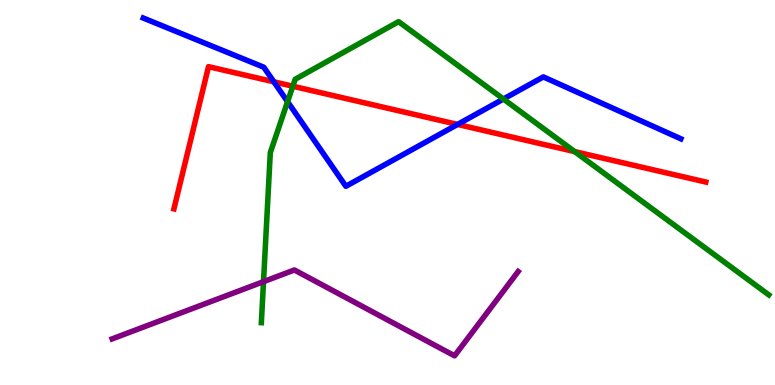[{'lines': ['blue', 'red'], 'intersections': [{'x': 3.53, 'y': 7.87}, {'x': 5.9, 'y': 6.77}]}, {'lines': ['green', 'red'], 'intersections': [{'x': 3.78, 'y': 7.76}, {'x': 7.42, 'y': 6.06}]}, {'lines': ['purple', 'red'], 'intersections': []}, {'lines': ['blue', 'green'], 'intersections': [{'x': 3.71, 'y': 7.36}, {'x': 6.5, 'y': 7.43}]}, {'lines': ['blue', 'purple'], 'intersections': []}, {'lines': ['green', 'purple'], 'intersections': [{'x': 3.4, 'y': 2.68}]}]